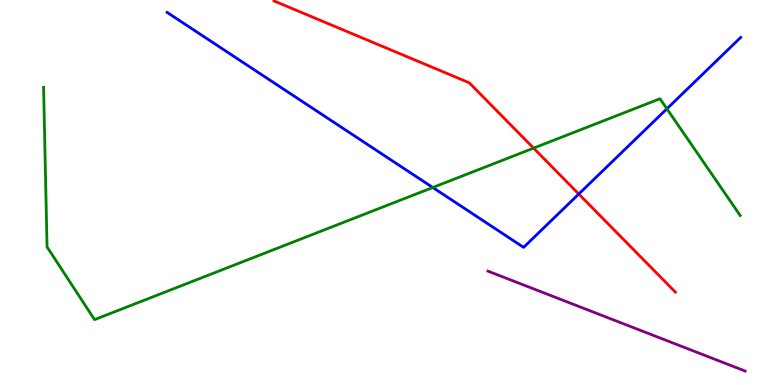[{'lines': ['blue', 'red'], 'intersections': [{'x': 7.47, 'y': 4.96}]}, {'lines': ['green', 'red'], 'intersections': [{'x': 6.89, 'y': 6.15}]}, {'lines': ['purple', 'red'], 'intersections': []}, {'lines': ['blue', 'green'], 'intersections': [{'x': 5.58, 'y': 5.13}, {'x': 8.61, 'y': 7.17}]}, {'lines': ['blue', 'purple'], 'intersections': []}, {'lines': ['green', 'purple'], 'intersections': []}]